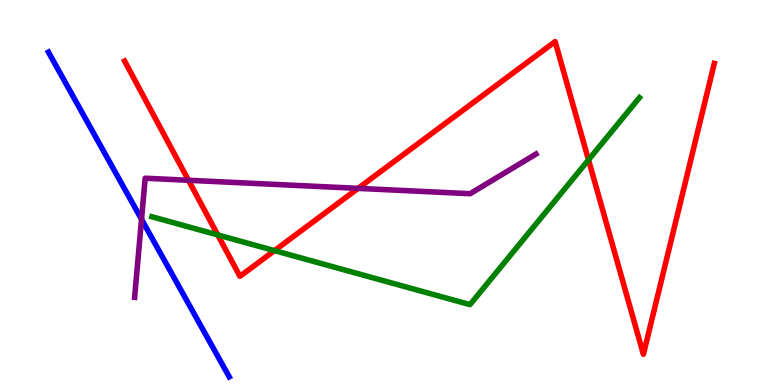[{'lines': ['blue', 'red'], 'intersections': []}, {'lines': ['green', 'red'], 'intersections': [{'x': 2.81, 'y': 3.9}, {'x': 3.54, 'y': 3.49}, {'x': 7.59, 'y': 5.85}]}, {'lines': ['purple', 'red'], 'intersections': [{'x': 2.43, 'y': 5.32}, {'x': 4.62, 'y': 5.11}]}, {'lines': ['blue', 'green'], 'intersections': []}, {'lines': ['blue', 'purple'], 'intersections': [{'x': 1.83, 'y': 4.3}]}, {'lines': ['green', 'purple'], 'intersections': []}]